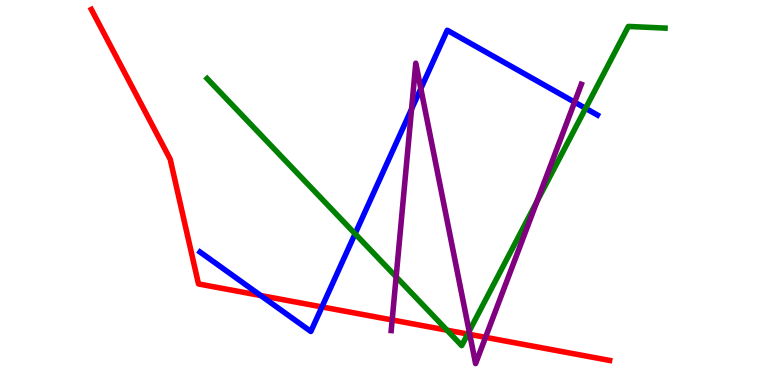[{'lines': ['blue', 'red'], 'intersections': [{'x': 3.36, 'y': 2.32}, {'x': 4.15, 'y': 2.03}]}, {'lines': ['green', 'red'], 'intersections': [{'x': 5.77, 'y': 1.42}, {'x': 6.04, 'y': 1.32}]}, {'lines': ['purple', 'red'], 'intersections': [{'x': 5.06, 'y': 1.69}, {'x': 6.06, 'y': 1.31}, {'x': 6.26, 'y': 1.24}]}, {'lines': ['blue', 'green'], 'intersections': [{'x': 4.58, 'y': 3.93}, {'x': 7.56, 'y': 7.19}]}, {'lines': ['blue', 'purple'], 'intersections': [{'x': 5.31, 'y': 7.17}, {'x': 5.43, 'y': 7.7}, {'x': 7.41, 'y': 7.35}]}, {'lines': ['green', 'purple'], 'intersections': [{'x': 5.11, 'y': 2.81}, {'x': 6.05, 'y': 1.4}, {'x': 6.93, 'y': 4.77}]}]